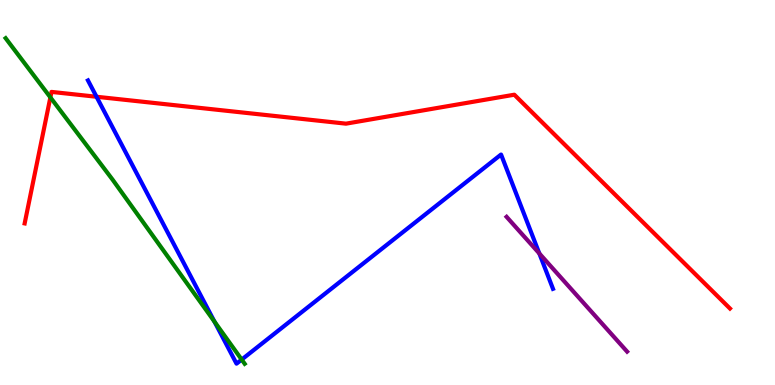[{'lines': ['blue', 'red'], 'intersections': [{'x': 1.25, 'y': 7.49}]}, {'lines': ['green', 'red'], 'intersections': [{'x': 0.65, 'y': 7.47}]}, {'lines': ['purple', 'red'], 'intersections': []}, {'lines': ['blue', 'green'], 'intersections': [{'x': 2.77, 'y': 1.65}, {'x': 3.12, 'y': 0.66}]}, {'lines': ['blue', 'purple'], 'intersections': [{'x': 6.96, 'y': 3.42}]}, {'lines': ['green', 'purple'], 'intersections': []}]